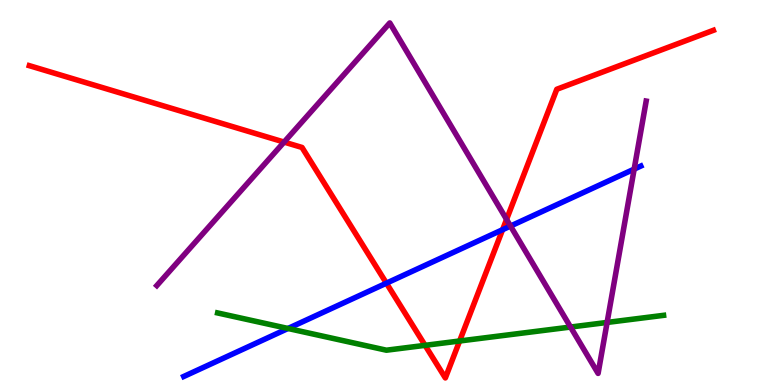[{'lines': ['blue', 'red'], 'intersections': [{'x': 4.99, 'y': 2.64}, {'x': 6.48, 'y': 4.03}]}, {'lines': ['green', 'red'], 'intersections': [{'x': 5.48, 'y': 1.03}, {'x': 5.93, 'y': 1.14}]}, {'lines': ['purple', 'red'], 'intersections': [{'x': 3.67, 'y': 6.31}, {'x': 6.54, 'y': 4.3}]}, {'lines': ['blue', 'green'], 'intersections': [{'x': 3.72, 'y': 1.47}]}, {'lines': ['blue', 'purple'], 'intersections': [{'x': 6.59, 'y': 4.13}, {'x': 8.18, 'y': 5.61}]}, {'lines': ['green', 'purple'], 'intersections': [{'x': 7.36, 'y': 1.51}, {'x': 7.83, 'y': 1.62}]}]